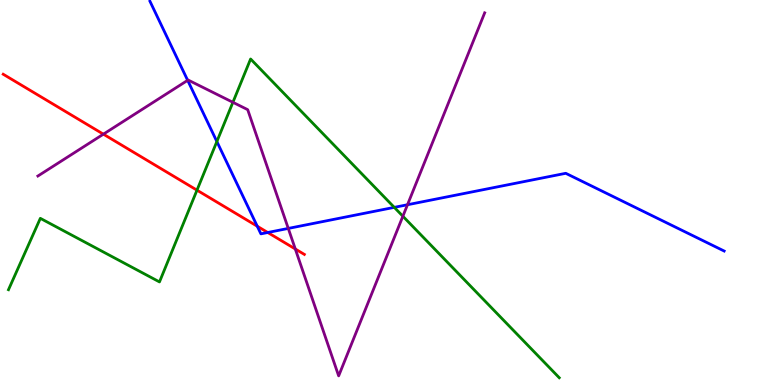[{'lines': ['blue', 'red'], 'intersections': [{'x': 3.32, 'y': 4.12}, {'x': 3.45, 'y': 3.96}]}, {'lines': ['green', 'red'], 'intersections': [{'x': 2.54, 'y': 5.06}]}, {'lines': ['purple', 'red'], 'intersections': [{'x': 1.33, 'y': 6.51}, {'x': 3.81, 'y': 3.53}]}, {'lines': ['blue', 'green'], 'intersections': [{'x': 2.8, 'y': 6.32}, {'x': 5.09, 'y': 4.61}]}, {'lines': ['blue', 'purple'], 'intersections': [{'x': 2.42, 'y': 7.91}, {'x': 3.72, 'y': 4.07}, {'x': 5.26, 'y': 4.68}]}, {'lines': ['green', 'purple'], 'intersections': [{'x': 3.01, 'y': 7.34}, {'x': 5.2, 'y': 4.38}]}]